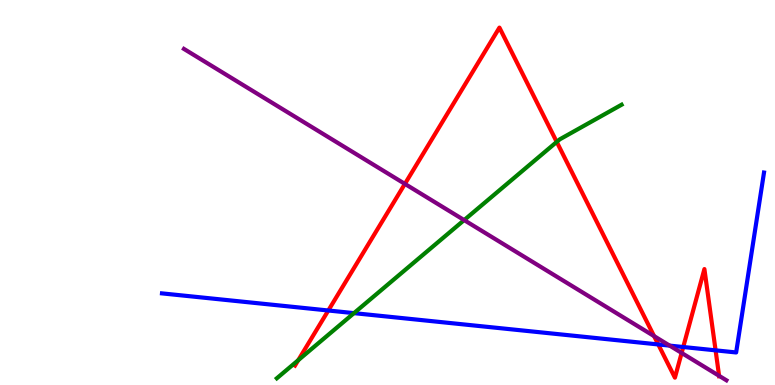[{'lines': ['blue', 'red'], 'intersections': [{'x': 4.24, 'y': 1.94}, {'x': 8.49, 'y': 1.05}, {'x': 8.82, 'y': 0.987}, {'x': 9.23, 'y': 0.9}]}, {'lines': ['green', 'red'], 'intersections': [{'x': 3.85, 'y': 0.644}, {'x': 7.18, 'y': 6.31}]}, {'lines': ['purple', 'red'], 'intersections': [{'x': 5.22, 'y': 5.22}, {'x': 8.44, 'y': 1.27}, {'x': 8.8, 'y': 0.833}, {'x': 9.28, 'y': 0.238}]}, {'lines': ['blue', 'green'], 'intersections': [{'x': 4.57, 'y': 1.87}]}, {'lines': ['blue', 'purple'], 'intersections': [{'x': 8.64, 'y': 1.02}]}, {'lines': ['green', 'purple'], 'intersections': [{'x': 5.99, 'y': 4.28}]}]